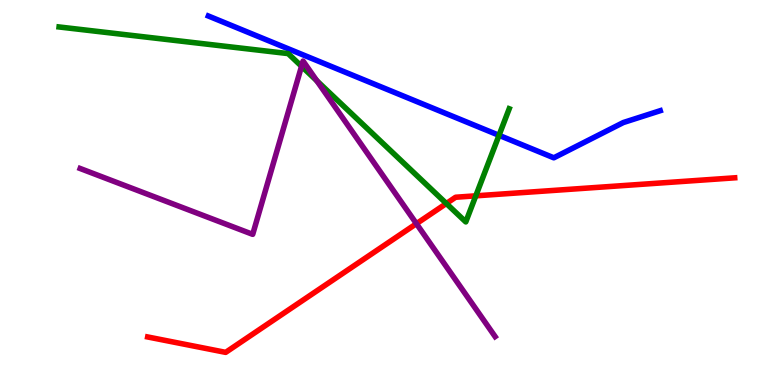[{'lines': ['blue', 'red'], 'intersections': []}, {'lines': ['green', 'red'], 'intersections': [{'x': 5.76, 'y': 4.71}, {'x': 6.14, 'y': 4.91}]}, {'lines': ['purple', 'red'], 'intersections': [{'x': 5.37, 'y': 4.19}]}, {'lines': ['blue', 'green'], 'intersections': [{'x': 6.44, 'y': 6.49}]}, {'lines': ['blue', 'purple'], 'intersections': []}, {'lines': ['green', 'purple'], 'intersections': [{'x': 3.89, 'y': 8.28}, {'x': 4.09, 'y': 7.9}]}]